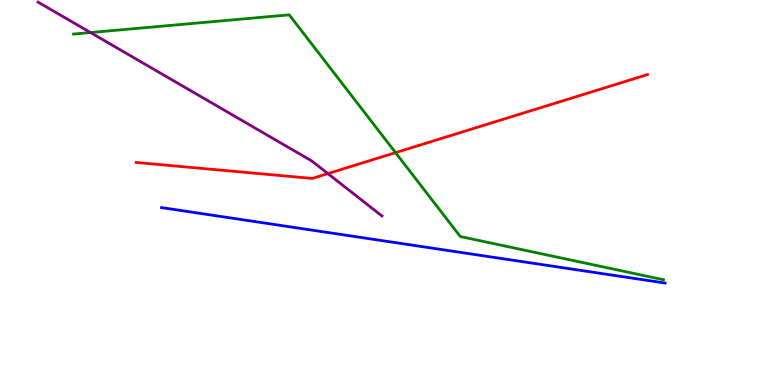[{'lines': ['blue', 'red'], 'intersections': []}, {'lines': ['green', 'red'], 'intersections': [{'x': 5.1, 'y': 6.04}]}, {'lines': ['purple', 'red'], 'intersections': [{'x': 4.23, 'y': 5.49}]}, {'lines': ['blue', 'green'], 'intersections': []}, {'lines': ['blue', 'purple'], 'intersections': []}, {'lines': ['green', 'purple'], 'intersections': [{'x': 1.17, 'y': 9.15}]}]